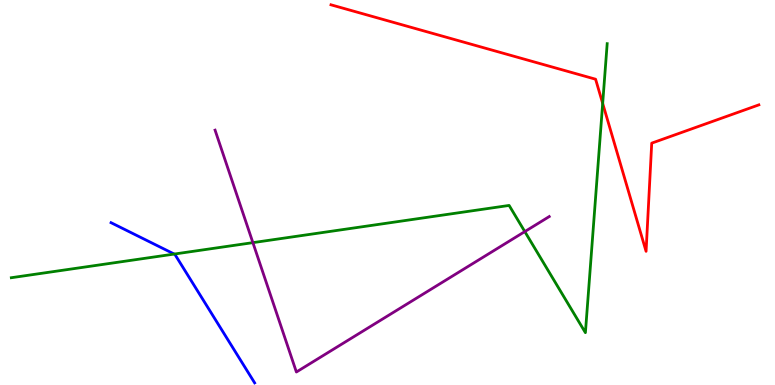[{'lines': ['blue', 'red'], 'intersections': []}, {'lines': ['green', 'red'], 'intersections': [{'x': 7.78, 'y': 7.31}]}, {'lines': ['purple', 'red'], 'intersections': []}, {'lines': ['blue', 'green'], 'intersections': [{'x': 2.25, 'y': 3.4}]}, {'lines': ['blue', 'purple'], 'intersections': []}, {'lines': ['green', 'purple'], 'intersections': [{'x': 3.26, 'y': 3.7}, {'x': 6.77, 'y': 3.98}]}]